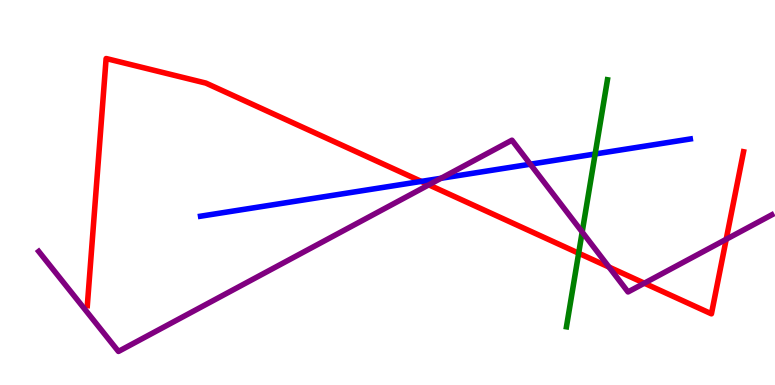[{'lines': ['blue', 'red'], 'intersections': [{'x': 5.44, 'y': 5.29}]}, {'lines': ['green', 'red'], 'intersections': [{'x': 7.47, 'y': 3.42}]}, {'lines': ['purple', 'red'], 'intersections': [{'x': 5.53, 'y': 5.2}, {'x': 7.86, 'y': 3.06}, {'x': 8.31, 'y': 2.64}, {'x': 9.37, 'y': 3.78}]}, {'lines': ['blue', 'green'], 'intersections': [{'x': 7.68, 'y': 6.0}]}, {'lines': ['blue', 'purple'], 'intersections': [{'x': 5.69, 'y': 5.37}, {'x': 6.84, 'y': 5.73}]}, {'lines': ['green', 'purple'], 'intersections': [{'x': 7.51, 'y': 3.97}]}]